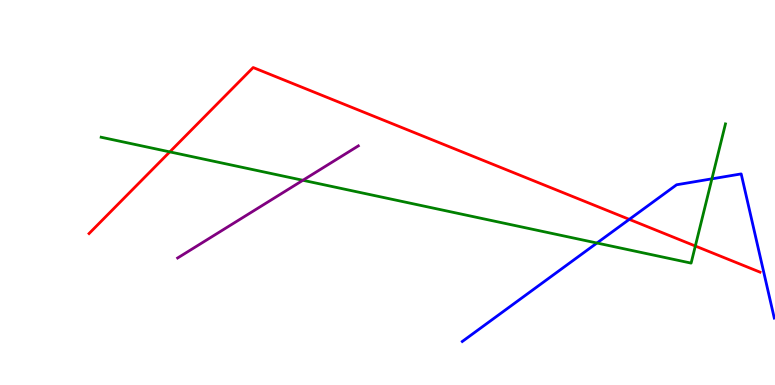[{'lines': ['blue', 'red'], 'intersections': [{'x': 8.12, 'y': 4.3}]}, {'lines': ['green', 'red'], 'intersections': [{'x': 2.19, 'y': 6.06}, {'x': 8.97, 'y': 3.61}]}, {'lines': ['purple', 'red'], 'intersections': []}, {'lines': ['blue', 'green'], 'intersections': [{'x': 7.7, 'y': 3.69}, {'x': 9.19, 'y': 5.35}]}, {'lines': ['blue', 'purple'], 'intersections': []}, {'lines': ['green', 'purple'], 'intersections': [{'x': 3.91, 'y': 5.32}]}]